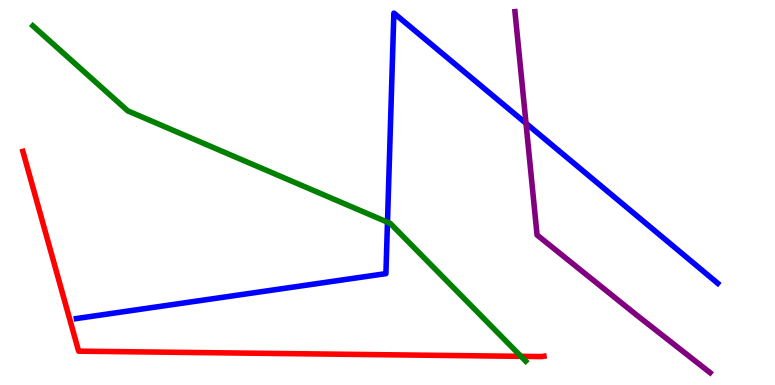[{'lines': ['blue', 'red'], 'intersections': []}, {'lines': ['green', 'red'], 'intersections': [{'x': 6.72, 'y': 0.745}]}, {'lines': ['purple', 'red'], 'intersections': []}, {'lines': ['blue', 'green'], 'intersections': [{'x': 5.0, 'y': 4.23}]}, {'lines': ['blue', 'purple'], 'intersections': [{'x': 6.79, 'y': 6.8}]}, {'lines': ['green', 'purple'], 'intersections': []}]